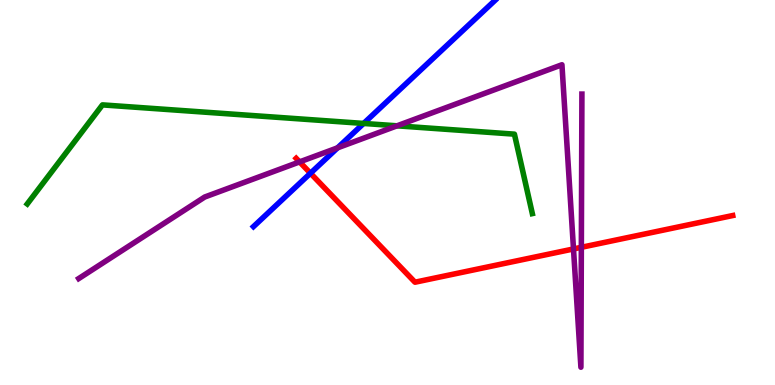[{'lines': ['blue', 'red'], 'intersections': [{'x': 4.01, 'y': 5.5}]}, {'lines': ['green', 'red'], 'intersections': []}, {'lines': ['purple', 'red'], 'intersections': [{'x': 3.87, 'y': 5.79}, {'x': 7.4, 'y': 3.53}, {'x': 7.5, 'y': 3.58}]}, {'lines': ['blue', 'green'], 'intersections': [{'x': 4.69, 'y': 6.79}]}, {'lines': ['blue', 'purple'], 'intersections': [{'x': 4.36, 'y': 6.16}]}, {'lines': ['green', 'purple'], 'intersections': [{'x': 5.12, 'y': 6.73}]}]